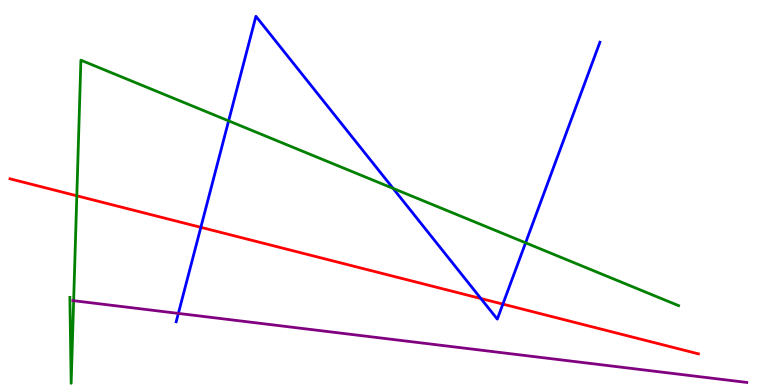[{'lines': ['blue', 'red'], 'intersections': [{'x': 2.59, 'y': 4.1}, {'x': 6.21, 'y': 2.25}, {'x': 6.49, 'y': 2.1}]}, {'lines': ['green', 'red'], 'intersections': [{'x': 0.991, 'y': 4.91}]}, {'lines': ['purple', 'red'], 'intersections': []}, {'lines': ['blue', 'green'], 'intersections': [{'x': 2.95, 'y': 6.86}, {'x': 5.07, 'y': 5.11}, {'x': 6.78, 'y': 3.69}]}, {'lines': ['blue', 'purple'], 'intersections': [{'x': 2.3, 'y': 1.86}]}, {'lines': ['green', 'purple'], 'intersections': [{'x': 0.95, 'y': 2.19}]}]